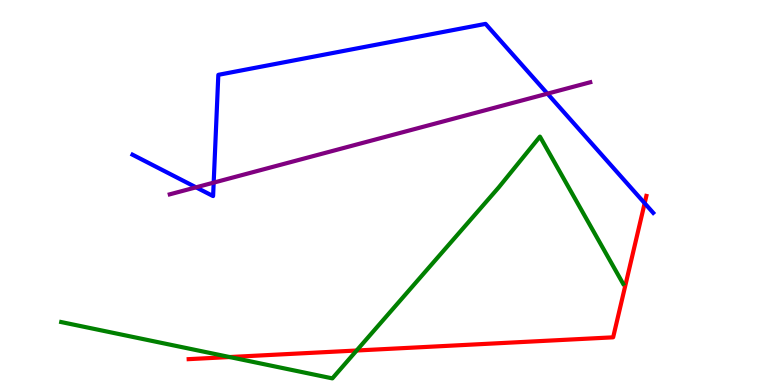[{'lines': ['blue', 'red'], 'intersections': [{'x': 8.32, 'y': 4.72}]}, {'lines': ['green', 'red'], 'intersections': [{'x': 2.96, 'y': 0.726}, {'x': 4.6, 'y': 0.896}]}, {'lines': ['purple', 'red'], 'intersections': []}, {'lines': ['blue', 'green'], 'intersections': []}, {'lines': ['blue', 'purple'], 'intersections': [{'x': 2.53, 'y': 5.13}, {'x': 2.76, 'y': 5.26}, {'x': 7.06, 'y': 7.57}]}, {'lines': ['green', 'purple'], 'intersections': []}]